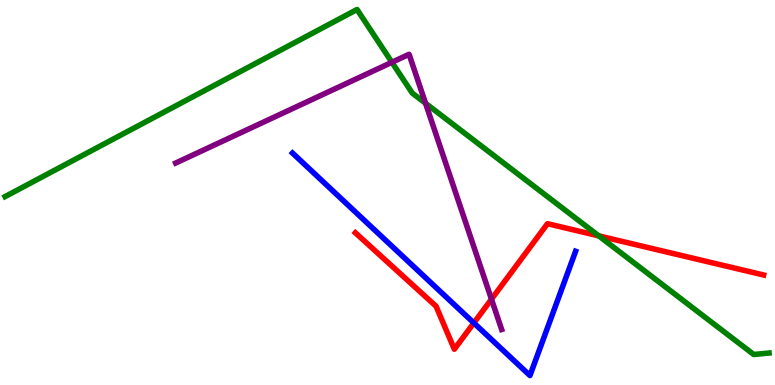[{'lines': ['blue', 'red'], 'intersections': [{'x': 6.11, 'y': 1.61}]}, {'lines': ['green', 'red'], 'intersections': [{'x': 7.73, 'y': 3.87}]}, {'lines': ['purple', 'red'], 'intersections': [{'x': 6.34, 'y': 2.23}]}, {'lines': ['blue', 'green'], 'intersections': []}, {'lines': ['blue', 'purple'], 'intersections': []}, {'lines': ['green', 'purple'], 'intersections': [{'x': 5.06, 'y': 8.38}, {'x': 5.49, 'y': 7.32}]}]